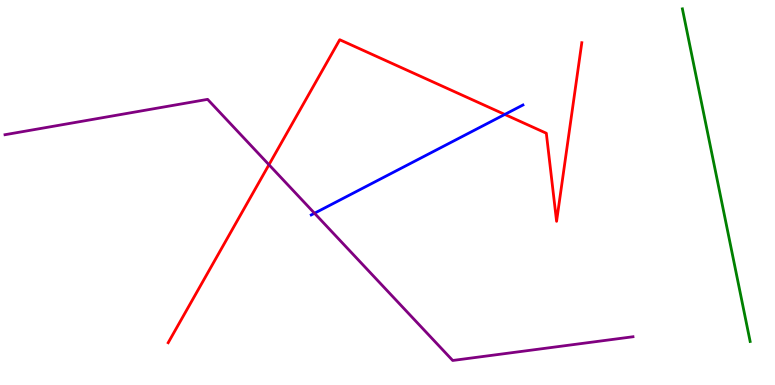[{'lines': ['blue', 'red'], 'intersections': [{'x': 6.51, 'y': 7.03}]}, {'lines': ['green', 'red'], 'intersections': []}, {'lines': ['purple', 'red'], 'intersections': [{'x': 3.47, 'y': 5.72}]}, {'lines': ['blue', 'green'], 'intersections': []}, {'lines': ['blue', 'purple'], 'intersections': [{'x': 4.06, 'y': 4.46}]}, {'lines': ['green', 'purple'], 'intersections': []}]